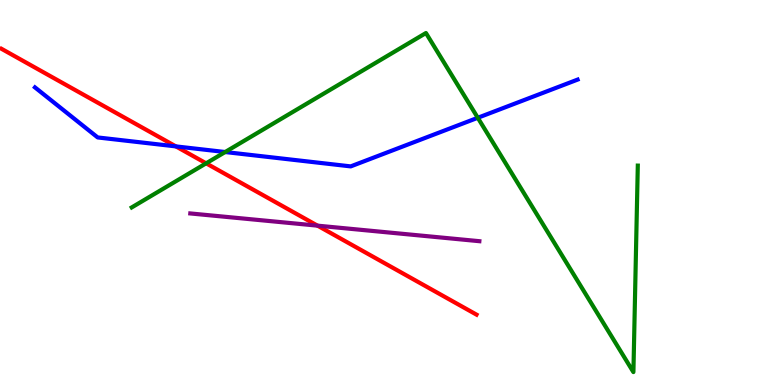[{'lines': ['blue', 'red'], 'intersections': [{'x': 2.27, 'y': 6.2}]}, {'lines': ['green', 'red'], 'intersections': [{'x': 2.66, 'y': 5.76}]}, {'lines': ['purple', 'red'], 'intersections': [{'x': 4.1, 'y': 4.14}]}, {'lines': ['blue', 'green'], 'intersections': [{'x': 2.91, 'y': 6.05}, {'x': 6.17, 'y': 6.94}]}, {'lines': ['blue', 'purple'], 'intersections': []}, {'lines': ['green', 'purple'], 'intersections': []}]